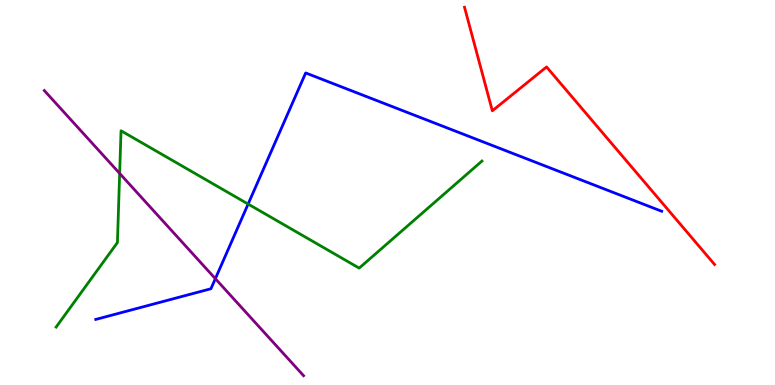[{'lines': ['blue', 'red'], 'intersections': []}, {'lines': ['green', 'red'], 'intersections': []}, {'lines': ['purple', 'red'], 'intersections': []}, {'lines': ['blue', 'green'], 'intersections': [{'x': 3.2, 'y': 4.7}]}, {'lines': ['blue', 'purple'], 'intersections': [{'x': 2.78, 'y': 2.76}]}, {'lines': ['green', 'purple'], 'intersections': [{'x': 1.54, 'y': 5.5}]}]